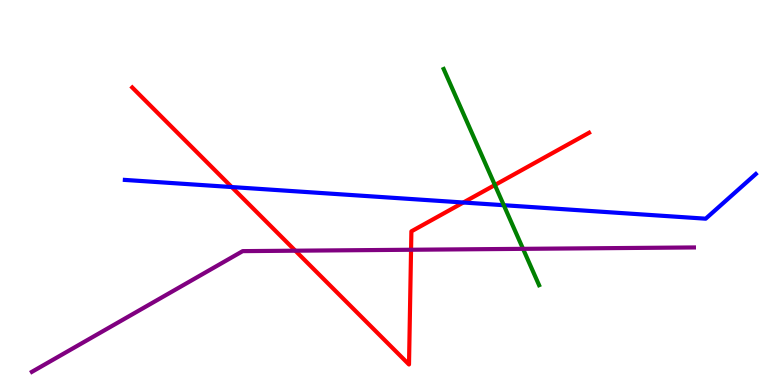[{'lines': ['blue', 'red'], 'intersections': [{'x': 2.99, 'y': 5.14}, {'x': 5.98, 'y': 4.74}]}, {'lines': ['green', 'red'], 'intersections': [{'x': 6.39, 'y': 5.19}]}, {'lines': ['purple', 'red'], 'intersections': [{'x': 3.81, 'y': 3.49}, {'x': 5.3, 'y': 3.51}]}, {'lines': ['blue', 'green'], 'intersections': [{'x': 6.5, 'y': 4.67}]}, {'lines': ['blue', 'purple'], 'intersections': []}, {'lines': ['green', 'purple'], 'intersections': [{'x': 6.75, 'y': 3.54}]}]